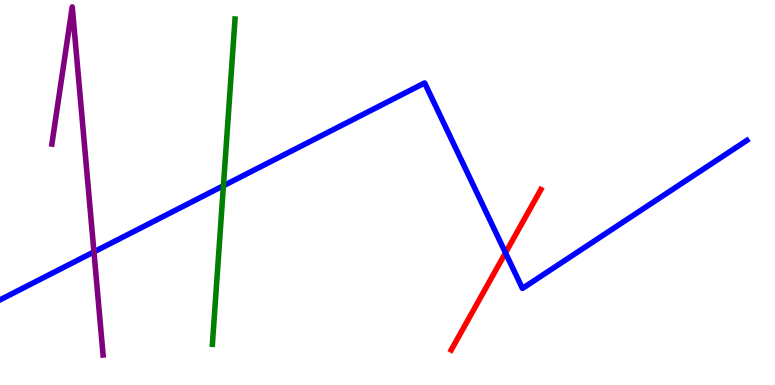[{'lines': ['blue', 'red'], 'intersections': [{'x': 6.52, 'y': 3.43}]}, {'lines': ['green', 'red'], 'intersections': []}, {'lines': ['purple', 'red'], 'intersections': []}, {'lines': ['blue', 'green'], 'intersections': [{'x': 2.88, 'y': 5.18}]}, {'lines': ['blue', 'purple'], 'intersections': [{'x': 1.21, 'y': 3.46}]}, {'lines': ['green', 'purple'], 'intersections': []}]